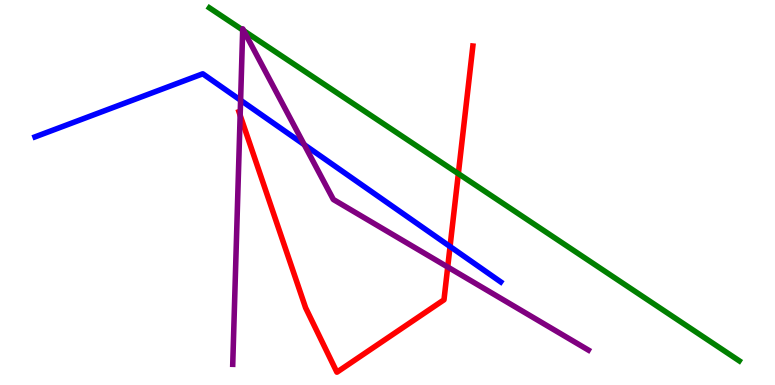[{'lines': ['blue', 'red'], 'intersections': [{'x': 5.81, 'y': 3.6}]}, {'lines': ['green', 'red'], 'intersections': [{'x': 5.91, 'y': 5.49}]}, {'lines': ['purple', 'red'], 'intersections': [{'x': 3.1, 'y': 7.01}, {'x': 5.78, 'y': 3.06}]}, {'lines': ['blue', 'green'], 'intersections': []}, {'lines': ['blue', 'purple'], 'intersections': [{'x': 3.1, 'y': 7.4}, {'x': 3.93, 'y': 6.24}]}, {'lines': ['green', 'purple'], 'intersections': [{'x': 3.13, 'y': 9.22}, {'x': 3.15, 'y': 9.2}]}]